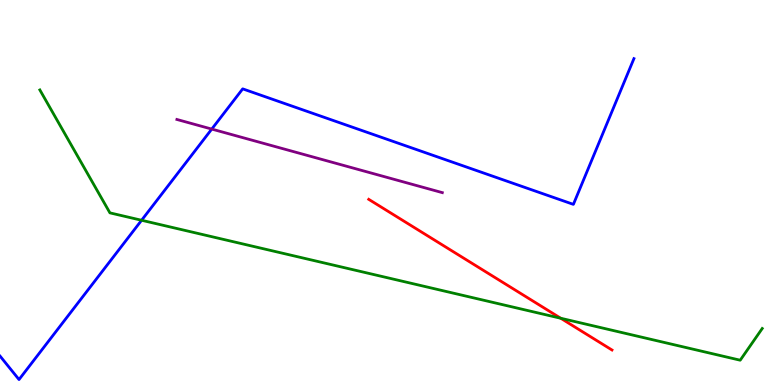[{'lines': ['blue', 'red'], 'intersections': []}, {'lines': ['green', 'red'], 'intersections': [{'x': 7.24, 'y': 1.73}]}, {'lines': ['purple', 'red'], 'intersections': []}, {'lines': ['blue', 'green'], 'intersections': [{'x': 1.83, 'y': 4.28}]}, {'lines': ['blue', 'purple'], 'intersections': [{'x': 2.73, 'y': 6.65}]}, {'lines': ['green', 'purple'], 'intersections': []}]